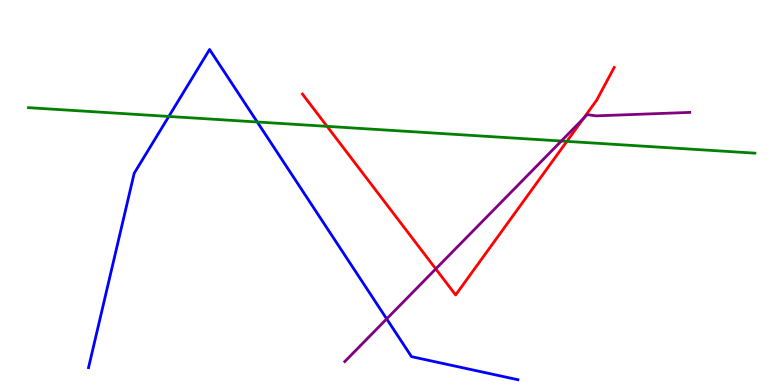[{'lines': ['blue', 'red'], 'intersections': []}, {'lines': ['green', 'red'], 'intersections': [{'x': 4.22, 'y': 6.72}, {'x': 7.31, 'y': 6.33}]}, {'lines': ['purple', 'red'], 'intersections': [{'x': 5.62, 'y': 3.02}, {'x': 7.53, 'y': 6.92}]}, {'lines': ['blue', 'green'], 'intersections': [{'x': 2.18, 'y': 6.98}, {'x': 3.32, 'y': 6.83}]}, {'lines': ['blue', 'purple'], 'intersections': [{'x': 4.99, 'y': 1.72}]}, {'lines': ['green', 'purple'], 'intersections': [{'x': 7.24, 'y': 6.34}]}]